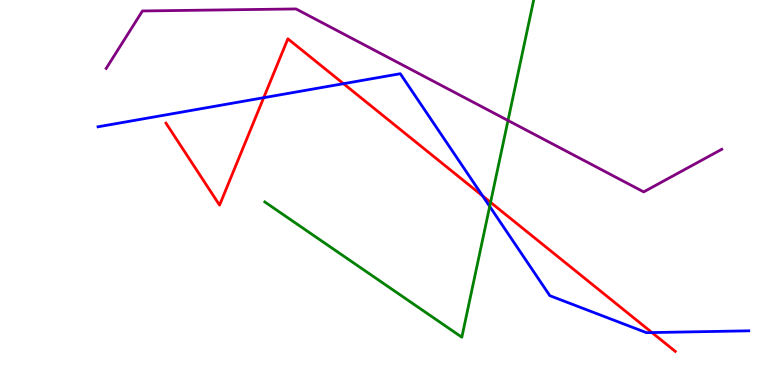[{'lines': ['blue', 'red'], 'intersections': [{'x': 3.4, 'y': 7.46}, {'x': 4.43, 'y': 7.83}, {'x': 6.23, 'y': 4.91}, {'x': 8.41, 'y': 1.36}]}, {'lines': ['green', 'red'], 'intersections': [{'x': 6.33, 'y': 4.74}]}, {'lines': ['purple', 'red'], 'intersections': []}, {'lines': ['blue', 'green'], 'intersections': [{'x': 6.32, 'y': 4.64}]}, {'lines': ['blue', 'purple'], 'intersections': []}, {'lines': ['green', 'purple'], 'intersections': [{'x': 6.55, 'y': 6.87}]}]